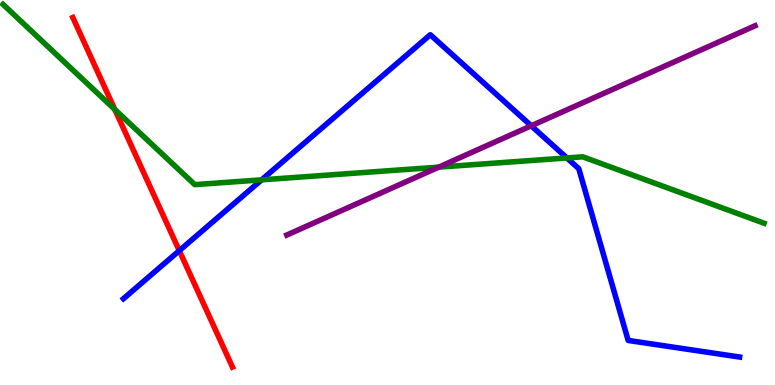[{'lines': ['blue', 'red'], 'intersections': [{'x': 2.31, 'y': 3.49}]}, {'lines': ['green', 'red'], 'intersections': [{'x': 1.48, 'y': 7.16}]}, {'lines': ['purple', 'red'], 'intersections': []}, {'lines': ['blue', 'green'], 'intersections': [{'x': 3.38, 'y': 5.33}, {'x': 7.31, 'y': 5.9}]}, {'lines': ['blue', 'purple'], 'intersections': [{'x': 6.85, 'y': 6.73}]}, {'lines': ['green', 'purple'], 'intersections': [{'x': 5.66, 'y': 5.66}]}]